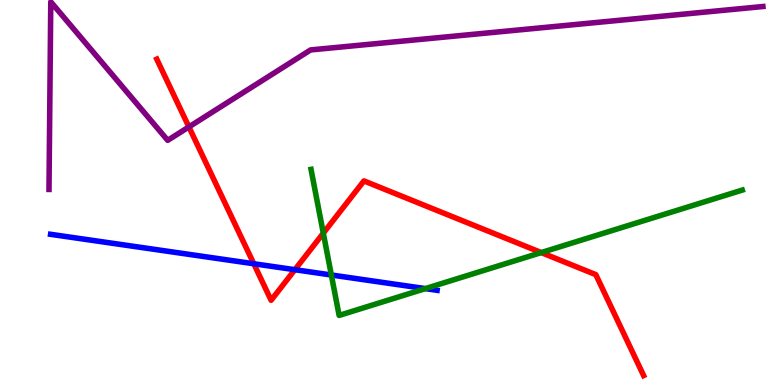[{'lines': ['blue', 'red'], 'intersections': [{'x': 3.27, 'y': 3.15}, {'x': 3.8, 'y': 2.99}]}, {'lines': ['green', 'red'], 'intersections': [{'x': 4.17, 'y': 3.94}, {'x': 6.98, 'y': 3.44}]}, {'lines': ['purple', 'red'], 'intersections': [{'x': 2.44, 'y': 6.7}]}, {'lines': ['blue', 'green'], 'intersections': [{'x': 4.28, 'y': 2.86}, {'x': 5.49, 'y': 2.5}]}, {'lines': ['blue', 'purple'], 'intersections': []}, {'lines': ['green', 'purple'], 'intersections': []}]